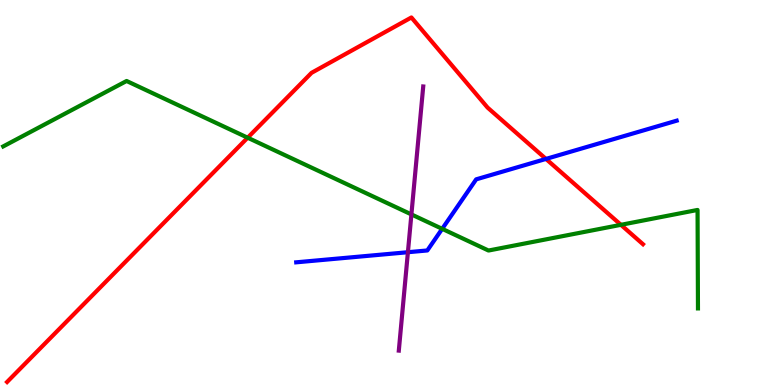[{'lines': ['blue', 'red'], 'intersections': [{'x': 7.04, 'y': 5.87}]}, {'lines': ['green', 'red'], 'intersections': [{'x': 3.2, 'y': 6.42}, {'x': 8.01, 'y': 4.16}]}, {'lines': ['purple', 'red'], 'intersections': []}, {'lines': ['blue', 'green'], 'intersections': [{'x': 5.71, 'y': 4.06}]}, {'lines': ['blue', 'purple'], 'intersections': [{'x': 5.26, 'y': 3.45}]}, {'lines': ['green', 'purple'], 'intersections': [{'x': 5.31, 'y': 4.43}]}]